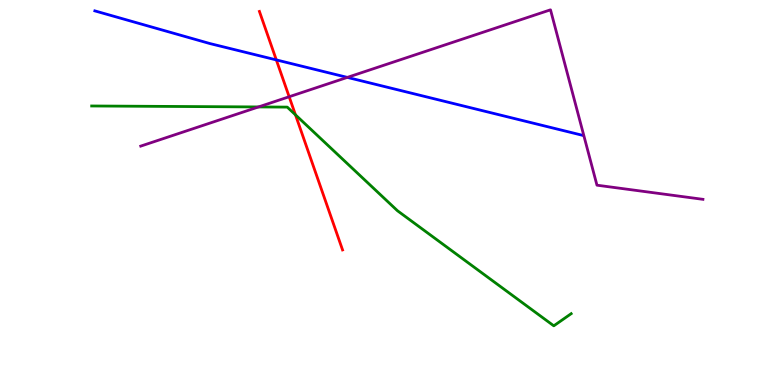[{'lines': ['blue', 'red'], 'intersections': [{'x': 3.57, 'y': 8.44}]}, {'lines': ['green', 'red'], 'intersections': [{'x': 3.81, 'y': 7.02}]}, {'lines': ['purple', 'red'], 'intersections': [{'x': 3.73, 'y': 7.49}]}, {'lines': ['blue', 'green'], 'intersections': []}, {'lines': ['blue', 'purple'], 'intersections': [{'x': 4.48, 'y': 7.99}]}, {'lines': ['green', 'purple'], 'intersections': [{'x': 3.34, 'y': 7.22}]}]